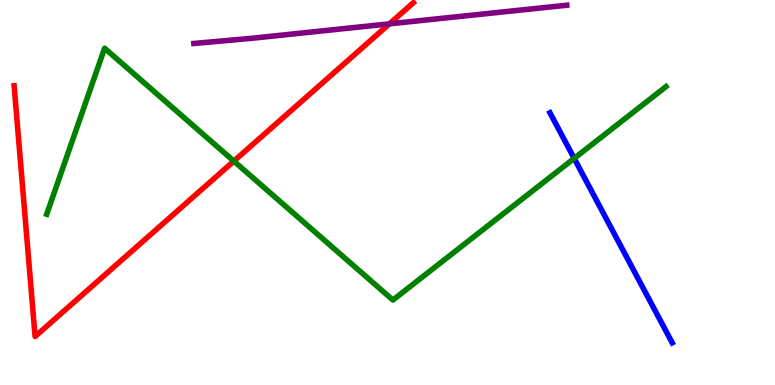[{'lines': ['blue', 'red'], 'intersections': []}, {'lines': ['green', 'red'], 'intersections': [{'x': 3.02, 'y': 5.82}]}, {'lines': ['purple', 'red'], 'intersections': [{'x': 5.02, 'y': 9.38}]}, {'lines': ['blue', 'green'], 'intersections': [{'x': 7.41, 'y': 5.89}]}, {'lines': ['blue', 'purple'], 'intersections': []}, {'lines': ['green', 'purple'], 'intersections': []}]